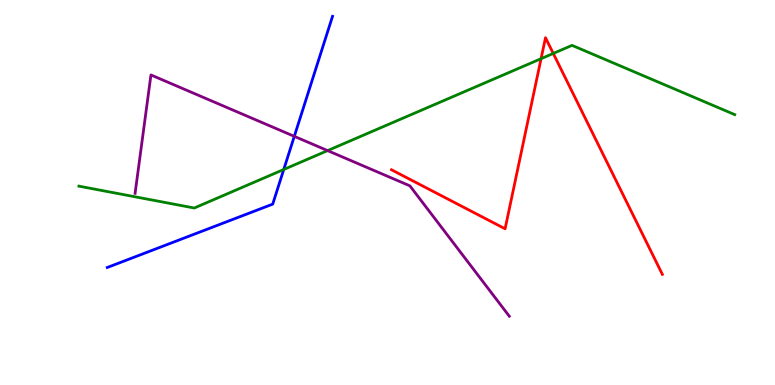[{'lines': ['blue', 'red'], 'intersections': []}, {'lines': ['green', 'red'], 'intersections': [{'x': 6.98, 'y': 8.48}, {'x': 7.14, 'y': 8.61}]}, {'lines': ['purple', 'red'], 'intersections': []}, {'lines': ['blue', 'green'], 'intersections': [{'x': 3.66, 'y': 5.6}]}, {'lines': ['blue', 'purple'], 'intersections': [{'x': 3.8, 'y': 6.46}]}, {'lines': ['green', 'purple'], 'intersections': [{'x': 4.23, 'y': 6.09}]}]